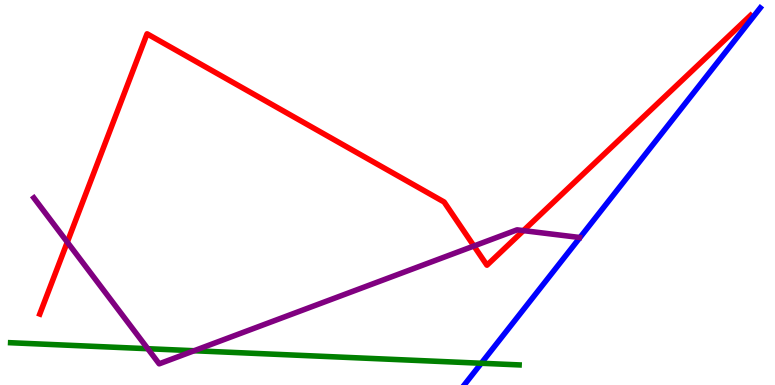[{'lines': ['blue', 'red'], 'intersections': []}, {'lines': ['green', 'red'], 'intersections': []}, {'lines': ['purple', 'red'], 'intersections': [{'x': 0.868, 'y': 3.71}, {'x': 6.12, 'y': 3.61}, {'x': 6.75, 'y': 4.01}]}, {'lines': ['blue', 'green'], 'intersections': [{'x': 6.21, 'y': 0.565}]}, {'lines': ['blue', 'purple'], 'intersections': []}, {'lines': ['green', 'purple'], 'intersections': [{'x': 1.91, 'y': 0.943}, {'x': 2.51, 'y': 0.89}]}]